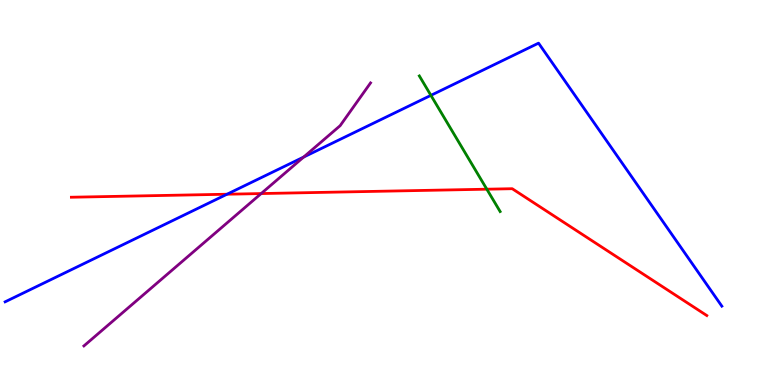[{'lines': ['blue', 'red'], 'intersections': [{'x': 2.93, 'y': 4.96}]}, {'lines': ['green', 'red'], 'intersections': [{'x': 6.28, 'y': 5.09}]}, {'lines': ['purple', 'red'], 'intersections': [{'x': 3.37, 'y': 4.97}]}, {'lines': ['blue', 'green'], 'intersections': [{'x': 5.56, 'y': 7.52}]}, {'lines': ['blue', 'purple'], 'intersections': [{'x': 3.92, 'y': 5.92}]}, {'lines': ['green', 'purple'], 'intersections': []}]